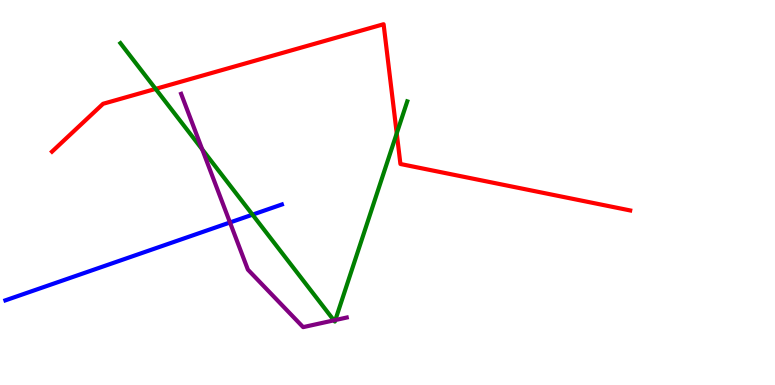[{'lines': ['blue', 'red'], 'intersections': []}, {'lines': ['green', 'red'], 'intersections': [{'x': 2.01, 'y': 7.69}, {'x': 5.12, 'y': 6.54}]}, {'lines': ['purple', 'red'], 'intersections': []}, {'lines': ['blue', 'green'], 'intersections': [{'x': 3.26, 'y': 4.42}]}, {'lines': ['blue', 'purple'], 'intersections': [{'x': 2.97, 'y': 4.22}]}, {'lines': ['green', 'purple'], 'intersections': [{'x': 2.61, 'y': 6.12}, {'x': 4.31, 'y': 1.68}, {'x': 4.33, 'y': 1.69}]}]